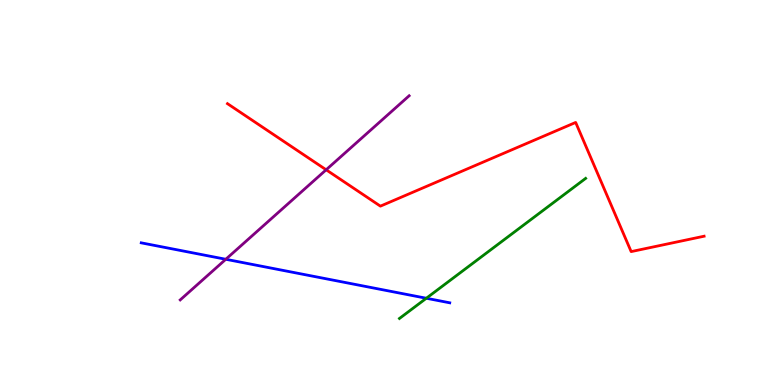[{'lines': ['blue', 'red'], 'intersections': []}, {'lines': ['green', 'red'], 'intersections': []}, {'lines': ['purple', 'red'], 'intersections': [{'x': 4.21, 'y': 5.59}]}, {'lines': ['blue', 'green'], 'intersections': [{'x': 5.5, 'y': 2.25}]}, {'lines': ['blue', 'purple'], 'intersections': [{'x': 2.91, 'y': 3.27}]}, {'lines': ['green', 'purple'], 'intersections': []}]